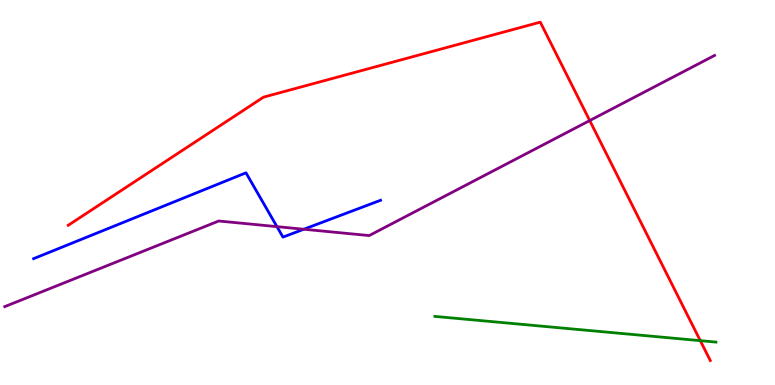[{'lines': ['blue', 'red'], 'intersections': []}, {'lines': ['green', 'red'], 'intersections': [{'x': 9.04, 'y': 1.15}]}, {'lines': ['purple', 'red'], 'intersections': [{'x': 7.61, 'y': 6.87}]}, {'lines': ['blue', 'green'], 'intersections': []}, {'lines': ['blue', 'purple'], 'intersections': [{'x': 3.57, 'y': 4.11}, {'x': 3.92, 'y': 4.05}]}, {'lines': ['green', 'purple'], 'intersections': []}]